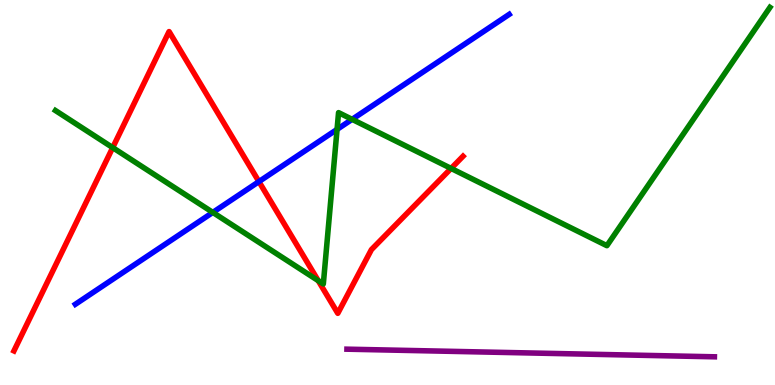[{'lines': ['blue', 'red'], 'intersections': [{'x': 3.34, 'y': 5.28}]}, {'lines': ['green', 'red'], 'intersections': [{'x': 1.45, 'y': 6.17}, {'x': 4.11, 'y': 2.71}, {'x': 5.82, 'y': 5.63}]}, {'lines': ['purple', 'red'], 'intersections': []}, {'lines': ['blue', 'green'], 'intersections': [{'x': 2.75, 'y': 4.48}, {'x': 4.35, 'y': 6.64}, {'x': 4.54, 'y': 6.9}]}, {'lines': ['blue', 'purple'], 'intersections': []}, {'lines': ['green', 'purple'], 'intersections': []}]